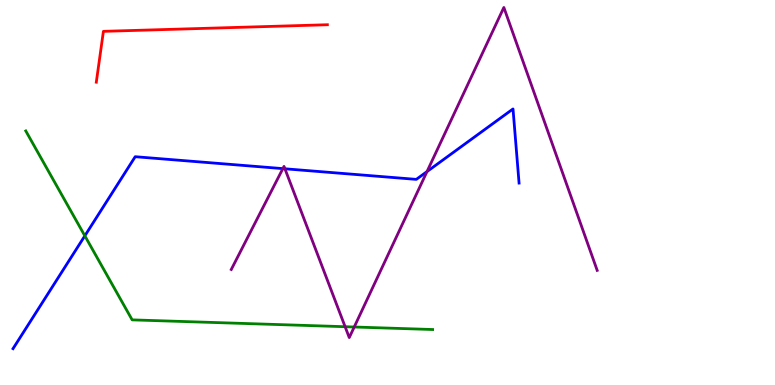[{'lines': ['blue', 'red'], 'intersections': []}, {'lines': ['green', 'red'], 'intersections': []}, {'lines': ['purple', 'red'], 'intersections': []}, {'lines': ['blue', 'green'], 'intersections': [{'x': 1.09, 'y': 3.87}]}, {'lines': ['blue', 'purple'], 'intersections': [{'x': 3.65, 'y': 5.62}, {'x': 3.68, 'y': 5.62}, {'x': 5.51, 'y': 5.54}]}, {'lines': ['green', 'purple'], 'intersections': [{'x': 4.45, 'y': 1.51}, {'x': 4.57, 'y': 1.51}]}]